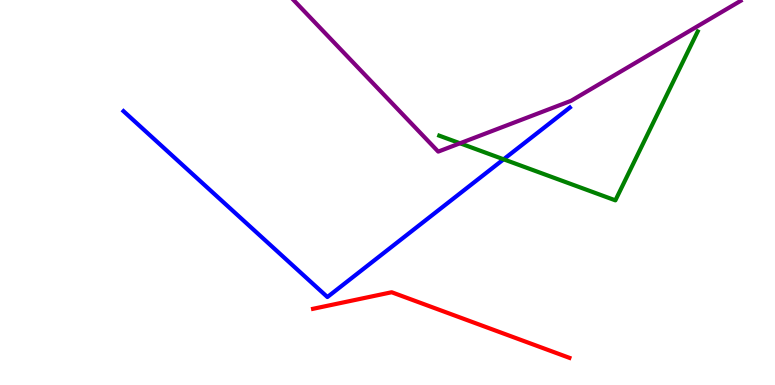[{'lines': ['blue', 'red'], 'intersections': []}, {'lines': ['green', 'red'], 'intersections': []}, {'lines': ['purple', 'red'], 'intersections': []}, {'lines': ['blue', 'green'], 'intersections': [{'x': 6.5, 'y': 5.86}]}, {'lines': ['blue', 'purple'], 'intersections': []}, {'lines': ['green', 'purple'], 'intersections': [{'x': 5.94, 'y': 6.28}]}]